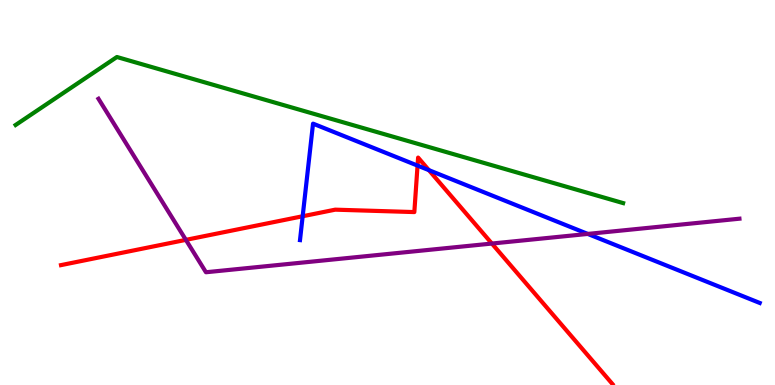[{'lines': ['blue', 'red'], 'intersections': [{'x': 3.91, 'y': 4.38}, {'x': 5.39, 'y': 5.7}, {'x': 5.53, 'y': 5.58}]}, {'lines': ['green', 'red'], 'intersections': []}, {'lines': ['purple', 'red'], 'intersections': [{'x': 2.4, 'y': 3.77}, {'x': 6.35, 'y': 3.67}]}, {'lines': ['blue', 'green'], 'intersections': []}, {'lines': ['blue', 'purple'], 'intersections': [{'x': 7.58, 'y': 3.92}]}, {'lines': ['green', 'purple'], 'intersections': []}]